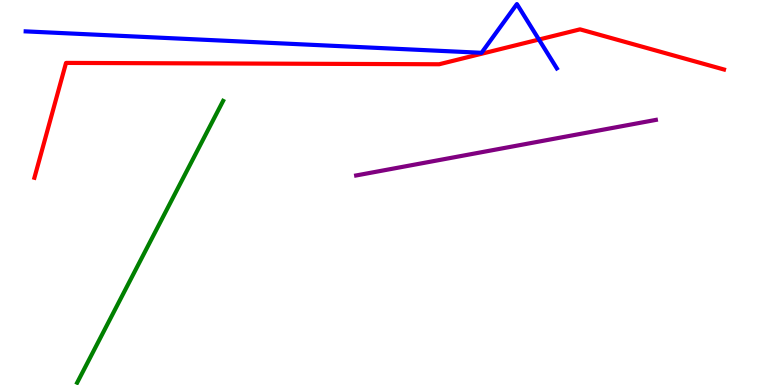[{'lines': ['blue', 'red'], 'intersections': [{'x': 6.95, 'y': 8.97}]}, {'lines': ['green', 'red'], 'intersections': []}, {'lines': ['purple', 'red'], 'intersections': []}, {'lines': ['blue', 'green'], 'intersections': []}, {'lines': ['blue', 'purple'], 'intersections': []}, {'lines': ['green', 'purple'], 'intersections': []}]